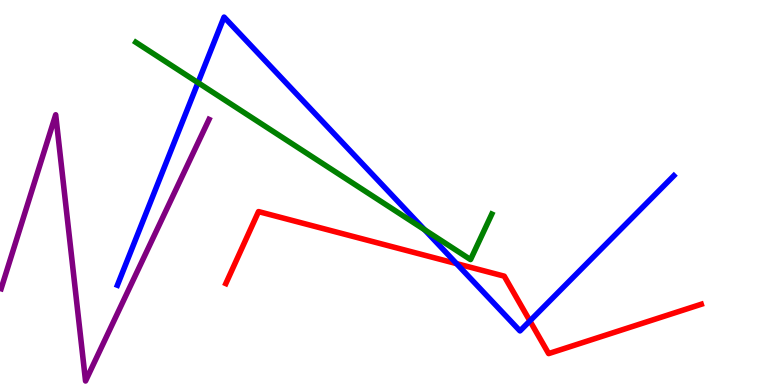[{'lines': ['blue', 'red'], 'intersections': [{'x': 5.89, 'y': 3.15}, {'x': 6.84, 'y': 1.66}]}, {'lines': ['green', 'red'], 'intersections': []}, {'lines': ['purple', 'red'], 'intersections': []}, {'lines': ['blue', 'green'], 'intersections': [{'x': 2.55, 'y': 7.85}, {'x': 5.48, 'y': 4.03}]}, {'lines': ['blue', 'purple'], 'intersections': []}, {'lines': ['green', 'purple'], 'intersections': []}]